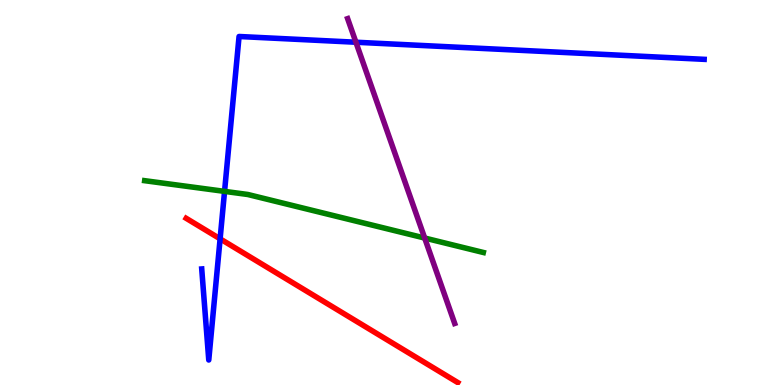[{'lines': ['blue', 'red'], 'intersections': [{'x': 2.84, 'y': 3.8}]}, {'lines': ['green', 'red'], 'intersections': []}, {'lines': ['purple', 'red'], 'intersections': []}, {'lines': ['blue', 'green'], 'intersections': [{'x': 2.9, 'y': 5.03}]}, {'lines': ['blue', 'purple'], 'intersections': [{'x': 4.59, 'y': 8.9}]}, {'lines': ['green', 'purple'], 'intersections': [{'x': 5.48, 'y': 3.82}]}]